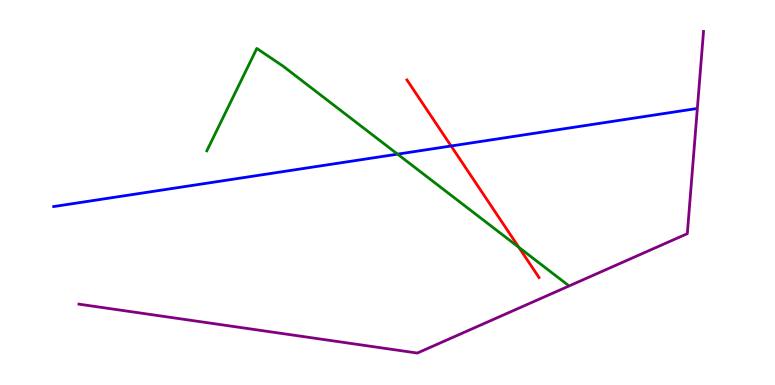[{'lines': ['blue', 'red'], 'intersections': [{'x': 5.82, 'y': 6.21}]}, {'lines': ['green', 'red'], 'intersections': [{'x': 6.69, 'y': 3.58}]}, {'lines': ['purple', 'red'], 'intersections': []}, {'lines': ['blue', 'green'], 'intersections': [{'x': 5.13, 'y': 6.0}]}, {'lines': ['blue', 'purple'], 'intersections': []}, {'lines': ['green', 'purple'], 'intersections': []}]